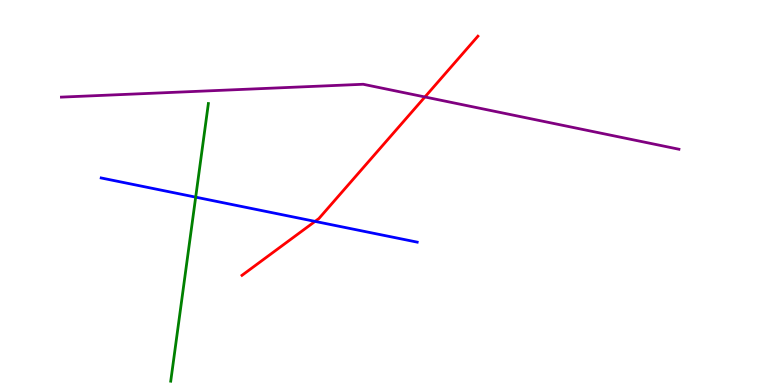[{'lines': ['blue', 'red'], 'intersections': [{'x': 4.07, 'y': 4.25}]}, {'lines': ['green', 'red'], 'intersections': []}, {'lines': ['purple', 'red'], 'intersections': [{'x': 5.48, 'y': 7.48}]}, {'lines': ['blue', 'green'], 'intersections': [{'x': 2.52, 'y': 4.88}]}, {'lines': ['blue', 'purple'], 'intersections': []}, {'lines': ['green', 'purple'], 'intersections': []}]